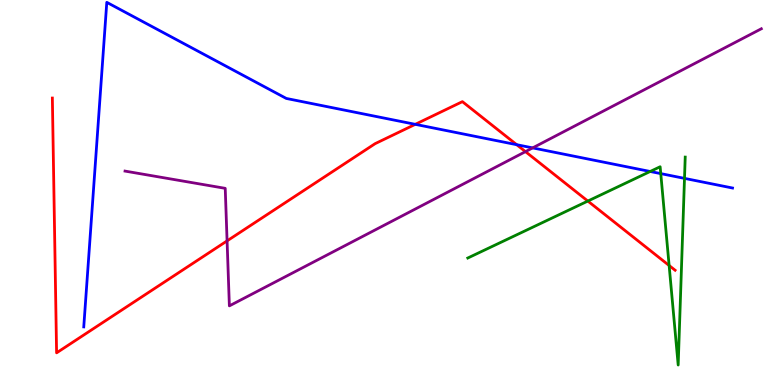[{'lines': ['blue', 'red'], 'intersections': [{'x': 5.36, 'y': 6.77}, {'x': 6.67, 'y': 6.24}]}, {'lines': ['green', 'red'], 'intersections': [{'x': 7.58, 'y': 4.78}, {'x': 8.63, 'y': 3.1}]}, {'lines': ['purple', 'red'], 'intersections': [{'x': 2.93, 'y': 3.74}, {'x': 6.78, 'y': 6.06}]}, {'lines': ['blue', 'green'], 'intersections': [{'x': 8.39, 'y': 5.55}, {'x': 8.53, 'y': 5.49}, {'x': 8.83, 'y': 5.37}]}, {'lines': ['blue', 'purple'], 'intersections': [{'x': 6.87, 'y': 6.16}]}, {'lines': ['green', 'purple'], 'intersections': []}]